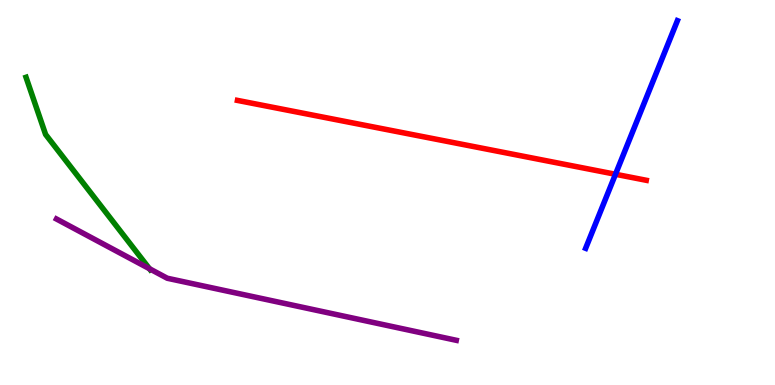[{'lines': ['blue', 'red'], 'intersections': [{'x': 7.94, 'y': 5.47}]}, {'lines': ['green', 'red'], 'intersections': []}, {'lines': ['purple', 'red'], 'intersections': []}, {'lines': ['blue', 'green'], 'intersections': []}, {'lines': ['blue', 'purple'], 'intersections': []}, {'lines': ['green', 'purple'], 'intersections': [{'x': 1.93, 'y': 3.02}]}]